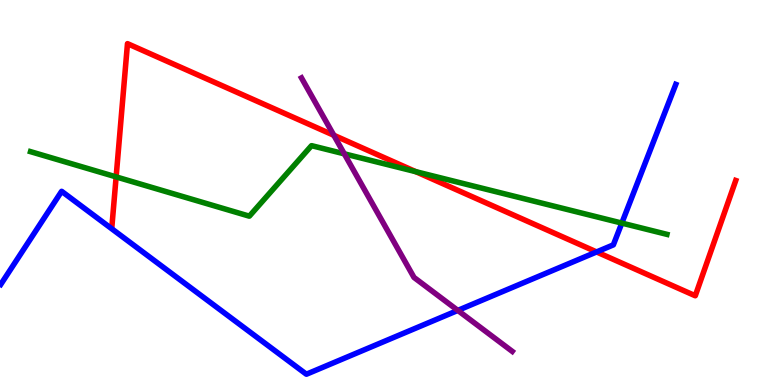[{'lines': ['blue', 'red'], 'intersections': [{'x': 7.7, 'y': 3.46}]}, {'lines': ['green', 'red'], 'intersections': [{'x': 1.5, 'y': 5.41}, {'x': 5.37, 'y': 5.54}]}, {'lines': ['purple', 'red'], 'intersections': [{'x': 4.31, 'y': 6.49}]}, {'lines': ['blue', 'green'], 'intersections': [{'x': 8.02, 'y': 4.21}]}, {'lines': ['blue', 'purple'], 'intersections': [{'x': 5.91, 'y': 1.94}]}, {'lines': ['green', 'purple'], 'intersections': [{'x': 4.44, 'y': 6.0}]}]